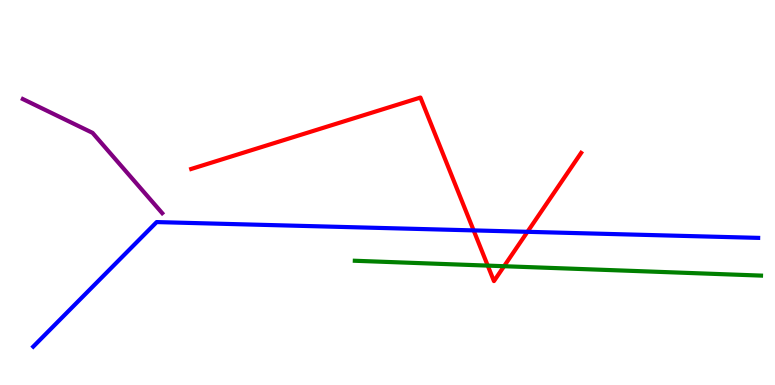[{'lines': ['blue', 'red'], 'intersections': [{'x': 6.11, 'y': 4.02}, {'x': 6.81, 'y': 3.98}]}, {'lines': ['green', 'red'], 'intersections': [{'x': 6.29, 'y': 3.1}, {'x': 6.5, 'y': 3.09}]}, {'lines': ['purple', 'red'], 'intersections': []}, {'lines': ['blue', 'green'], 'intersections': []}, {'lines': ['blue', 'purple'], 'intersections': []}, {'lines': ['green', 'purple'], 'intersections': []}]